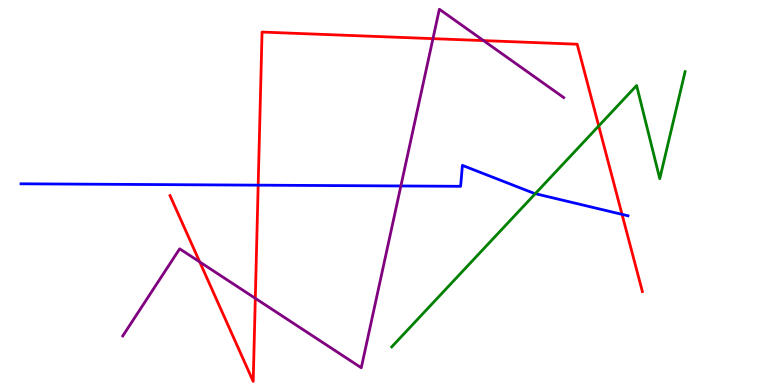[{'lines': ['blue', 'red'], 'intersections': [{'x': 3.33, 'y': 5.19}, {'x': 8.03, 'y': 4.43}]}, {'lines': ['green', 'red'], 'intersections': [{'x': 7.73, 'y': 6.73}]}, {'lines': ['purple', 'red'], 'intersections': [{'x': 2.58, 'y': 3.2}, {'x': 3.29, 'y': 2.25}, {'x': 5.59, 'y': 9.0}, {'x': 6.24, 'y': 8.95}]}, {'lines': ['blue', 'green'], 'intersections': [{'x': 6.91, 'y': 4.97}]}, {'lines': ['blue', 'purple'], 'intersections': [{'x': 5.17, 'y': 5.17}]}, {'lines': ['green', 'purple'], 'intersections': []}]